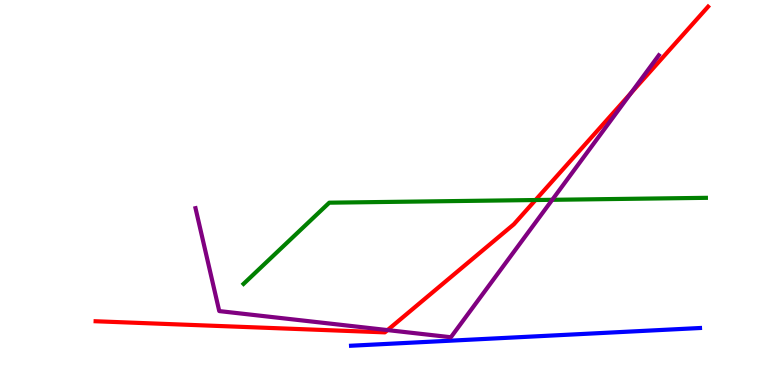[{'lines': ['blue', 'red'], 'intersections': []}, {'lines': ['green', 'red'], 'intersections': [{'x': 6.91, 'y': 4.8}]}, {'lines': ['purple', 'red'], 'intersections': [{'x': 5.0, 'y': 1.43}, {'x': 8.14, 'y': 7.58}]}, {'lines': ['blue', 'green'], 'intersections': []}, {'lines': ['blue', 'purple'], 'intersections': []}, {'lines': ['green', 'purple'], 'intersections': [{'x': 7.13, 'y': 4.81}]}]